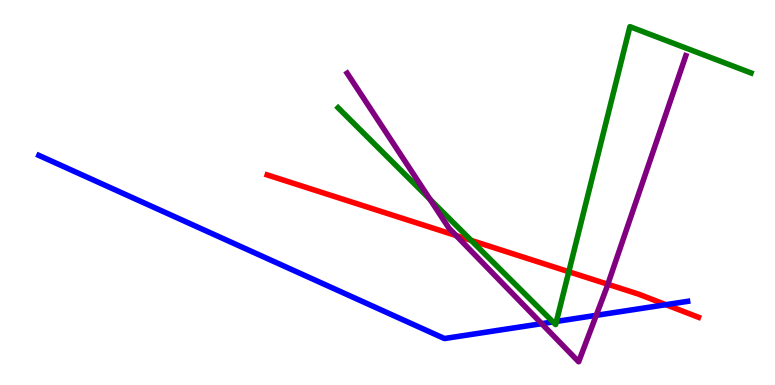[{'lines': ['blue', 'red'], 'intersections': [{'x': 8.59, 'y': 2.09}]}, {'lines': ['green', 'red'], 'intersections': [{'x': 6.08, 'y': 3.76}, {'x': 7.34, 'y': 2.94}]}, {'lines': ['purple', 'red'], 'intersections': [{'x': 5.89, 'y': 3.88}, {'x': 7.84, 'y': 2.62}]}, {'lines': ['blue', 'green'], 'intersections': [{'x': 7.14, 'y': 1.64}, {'x': 7.18, 'y': 1.65}]}, {'lines': ['blue', 'purple'], 'intersections': [{'x': 6.99, 'y': 1.59}, {'x': 7.69, 'y': 1.81}]}, {'lines': ['green', 'purple'], 'intersections': [{'x': 5.55, 'y': 4.82}]}]